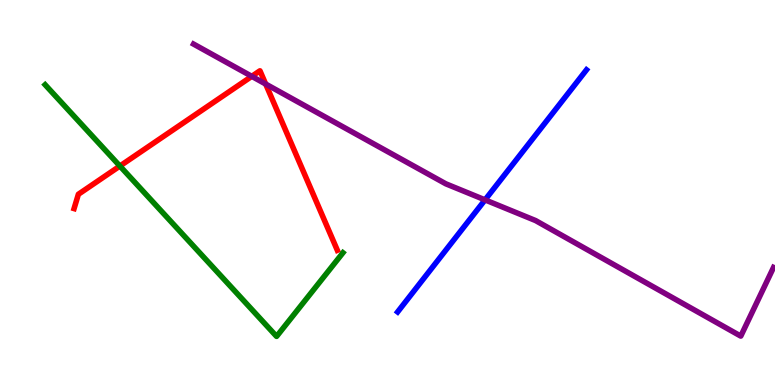[{'lines': ['blue', 'red'], 'intersections': []}, {'lines': ['green', 'red'], 'intersections': [{'x': 1.55, 'y': 5.69}]}, {'lines': ['purple', 'red'], 'intersections': [{'x': 3.25, 'y': 8.02}, {'x': 3.43, 'y': 7.82}]}, {'lines': ['blue', 'green'], 'intersections': []}, {'lines': ['blue', 'purple'], 'intersections': [{'x': 6.26, 'y': 4.81}]}, {'lines': ['green', 'purple'], 'intersections': []}]